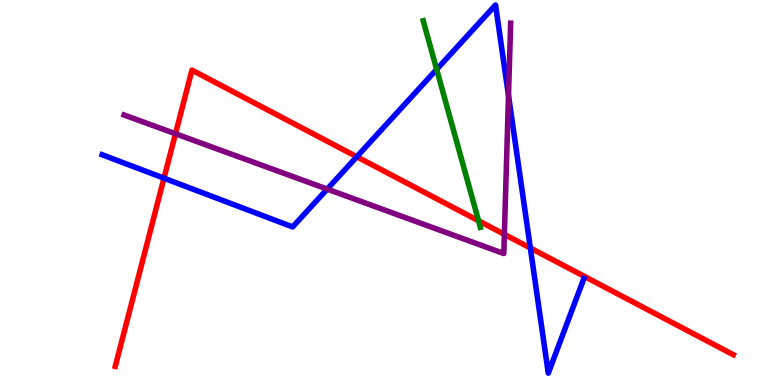[{'lines': ['blue', 'red'], 'intersections': [{'x': 2.12, 'y': 5.37}, {'x': 4.6, 'y': 5.93}, {'x': 6.84, 'y': 3.56}]}, {'lines': ['green', 'red'], 'intersections': [{'x': 6.18, 'y': 4.27}]}, {'lines': ['purple', 'red'], 'intersections': [{'x': 2.26, 'y': 6.53}, {'x': 6.51, 'y': 3.91}]}, {'lines': ['blue', 'green'], 'intersections': [{'x': 5.63, 'y': 8.2}]}, {'lines': ['blue', 'purple'], 'intersections': [{'x': 4.22, 'y': 5.09}, {'x': 6.56, 'y': 7.52}]}, {'lines': ['green', 'purple'], 'intersections': []}]